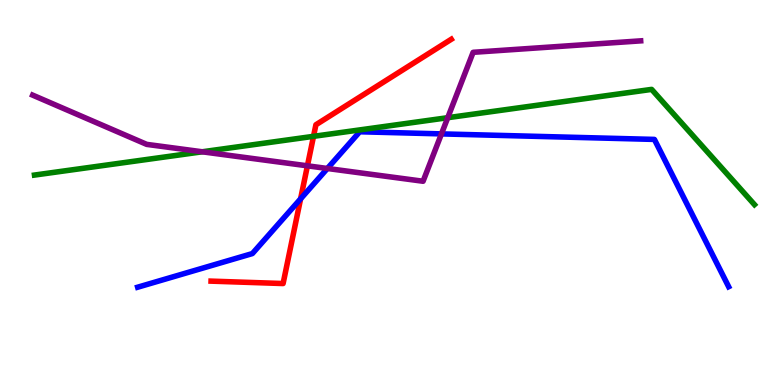[{'lines': ['blue', 'red'], 'intersections': [{'x': 3.88, 'y': 4.84}]}, {'lines': ['green', 'red'], 'intersections': [{'x': 4.05, 'y': 6.46}]}, {'lines': ['purple', 'red'], 'intersections': [{'x': 3.97, 'y': 5.69}]}, {'lines': ['blue', 'green'], 'intersections': []}, {'lines': ['blue', 'purple'], 'intersections': [{'x': 4.22, 'y': 5.62}, {'x': 5.7, 'y': 6.52}]}, {'lines': ['green', 'purple'], 'intersections': [{'x': 2.61, 'y': 6.06}, {'x': 5.78, 'y': 6.94}]}]